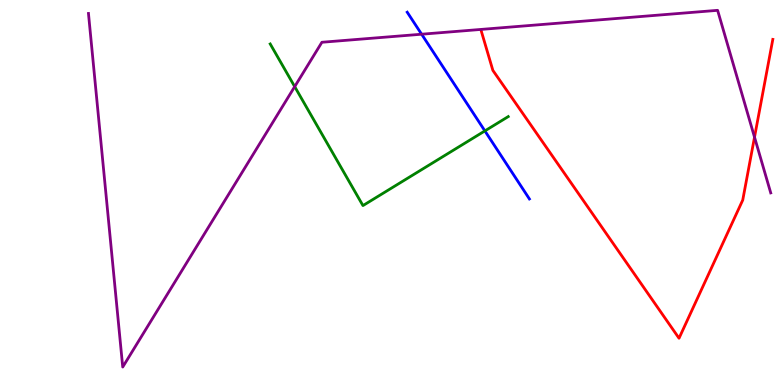[{'lines': ['blue', 'red'], 'intersections': []}, {'lines': ['green', 'red'], 'intersections': []}, {'lines': ['purple', 'red'], 'intersections': [{'x': 9.74, 'y': 6.44}]}, {'lines': ['blue', 'green'], 'intersections': [{'x': 6.26, 'y': 6.6}]}, {'lines': ['blue', 'purple'], 'intersections': [{'x': 5.44, 'y': 9.11}]}, {'lines': ['green', 'purple'], 'intersections': [{'x': 3.8, 'y': 7.75}]}]